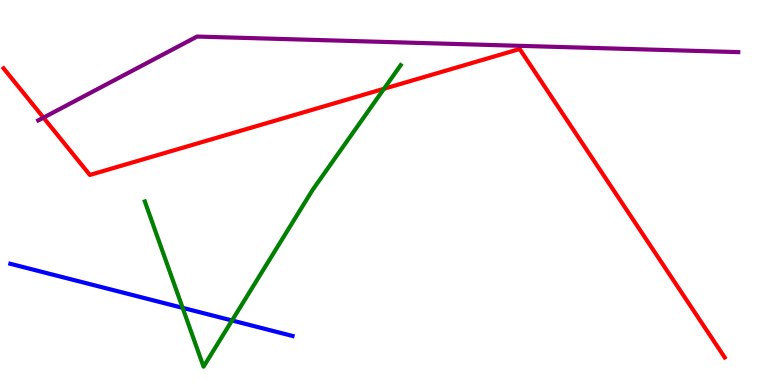[{'lines': ['blue', 'red'], 'intersections': []}, {'lines': ['green', 'red'], 'intersections': [{'x': 4.95, 'y': 7.69}]}, {'lines': ['purple', 'red'], 'intersections': [{'x': 0.561, 'y': 6.94}]}, {'lines': ['blue', 'green'], 'intersections': [{'x': 2.36, 'y': 2.0}, {'x': 2.99, 'y': 1.68}]}, {'lines': ['blue', 'purple'], 'intersections': []}, {'lines': ['green', 'purple'], 'intersections': []}]